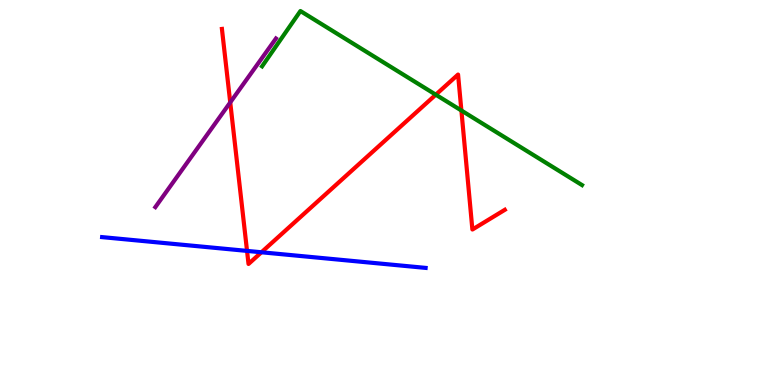[{'lines': ['blue', 'red'], 'intersections': [{'x': 3.19, 'y': 3.48}, {'x': 3.37, 'y': 3.45}]}, {'lines': ['green', 'red'], 'intersections': [{'x': 5.62, 'y': 7.54}, {'x': 5.95, 'y': 7.13}]}, {'lines': ['purple', 'red'], 'intersections': [{'x': 2.97, 'y': 7.34}]}, {'lines': ['blue', 'green'], 'intersections': []}, {'lines': ['blue', 'purple'], 'intersections': []}, {'lines': ['green', 'purple'], 'intersections': []}]